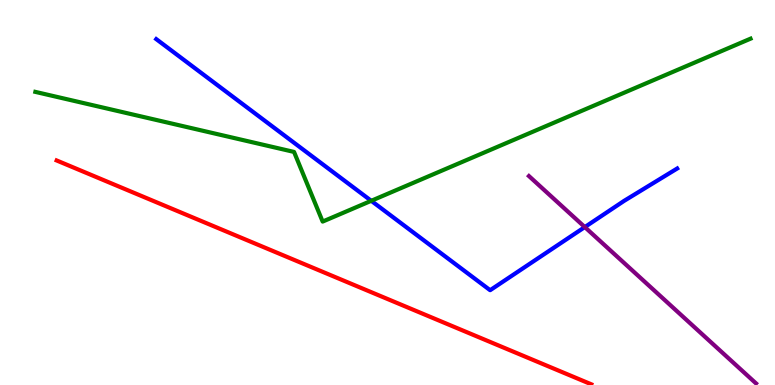[{'lines': ['blue', 'red'], 'intersections': []}, {'lines': ['green', 'red'], 'intersections': []}, {'lines': ['purple', 'red'], 'intersections': []}, {'lines': ['blue', 'green'], 'intersections': [{'x': 4.79, 'y': 4.78}]}, {'lines': ['blue', 'purple'], 'intersections': [{'x': 7.55, 'y': 4.1}]}, {'lines': ['green', 'purple'], 'intersections': []}]